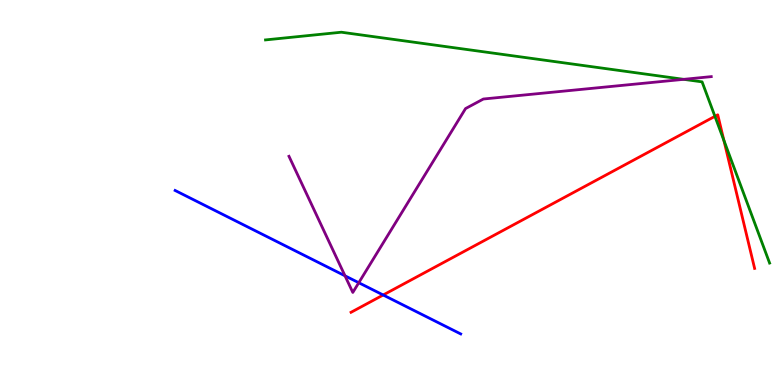[{'lines': ['blue', 'red'], 'intersections': [{'x': 4.94, 'y': 2.34}]}, {'lines': ['green', 'red'], 'intersections': [{'x': 9.22, 'y': 6.98}, {'x': 9.34, 'y': 6.35}]}, {'lines': ['purple', 'red'], 'intersections': []}, {'lines': ['blue', 'green'], 'intersections': []}, {'lines': ['blue', 'purple'], 'intersections': [{'x': 4.45, 'y': 2.84}, {'x': 4.63, 'y': 2.66}]}, {'lines': ['green', 'purple'], 'intersections': [{'x': 8.82, 'y': 7.94}]}]